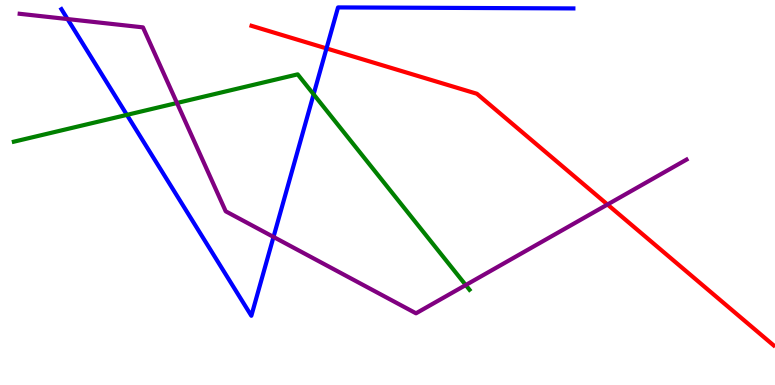[{'lines': ['blue', 'red'], 'intersections': [{'x': 4.21, 'y': 8.74}]}, {'lines': ['green', 'red'], 'intersections': []}, {'lines': ['purple', 'red'], 'intersections': [{'x': 7.84, 'y': 4.69}]}, {'lines': ['blue', 'green'], 'intersections': [{'x': 1.64, 'y': 7.02}, {'x': 4.05, 'y': 7.55}]}, {'lines': ['blue', 'purple'], 'intersections': [{'x': 0.872, 'y': 9.5}, {'x': 3.53, 'y': 3.85}]}, {'lines': ['green', 'purple'], 'intersections': [{'x': 2.28, 'y': 7.32}, {'x': 6.01, 'y': 2.6}]}]